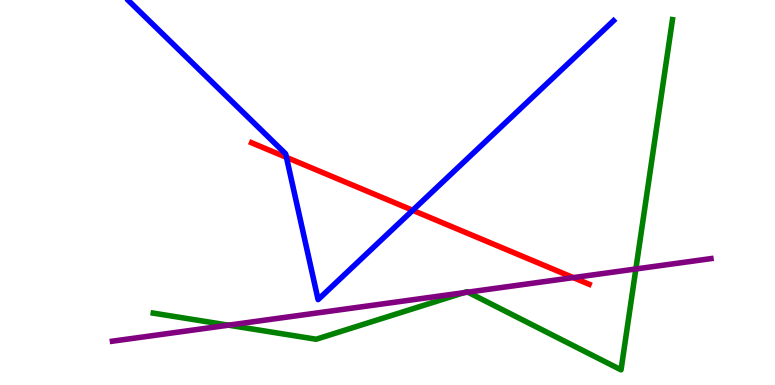[{'lines': ['blue', 'red'], 'intersections': [{'x': 3.7, 'y': 5.91}, {'x': 5.33, 'y': 4.54}]}, {'lines': ['green', 'red'], 'intersections': []}, {'lines': ['purple', 'red'], 'intersections': [{'x': 7.4, 'y': 2.79}]}, {'lines': ['blue', 'green'], 'intersections': []}, {'lines': ['blue', 'purple'], 'intersections': []}, {'lines': ['green', 'purple'], 'intersections': [{'x': 2.95, 'y': 1.55}, {'x': 5.98, 'y': 2.4}, {'x': 6.04, 'y': 2.41}, {'x': 8.2, 'y': 3.01}]}]